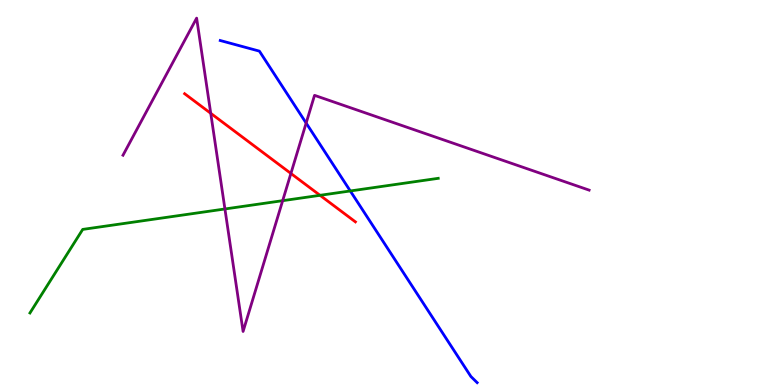[{'lines': ['blue', 'red'], 'intersections': []}, {'lines': ['green', 'red'], 'intersections': [{'x': 4.13, 'y': 4.93}]}, {'lines': ['purple', 'red'], 'intersections': [{'x': 2.72, 'y': 7.06}, {'x': 3.75, 'y': 5.49}]}, {'lines': ['blue', 'green'], 'intersections': [{'x': 4.52, 'y': 5.04}]}, {'lines': ['blue', 'purple'], 'intersections': [{'x': 3.95, 'y': 6.8}]}, {'lines': ['green', 'purple'], 'intersections': [{'x': 2.9, 'y': 4.57}, {'x': 3.65, 'y': 4.79}]}]